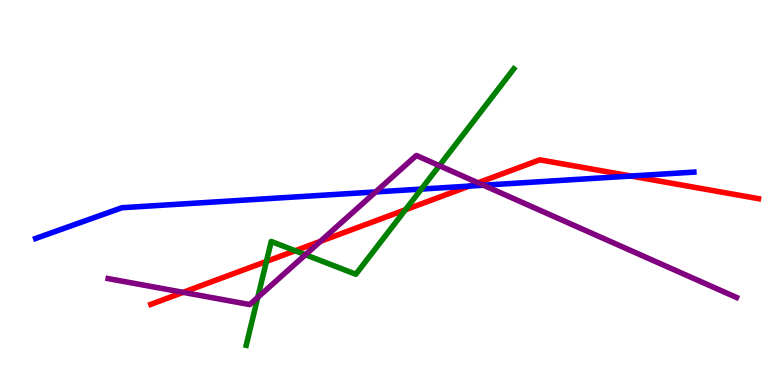[{'lines': ['blue', 'red'], 'intersections': [{'x': 6.05, 'y': 5.17}, {'x': 8.14, 'y': 5.43}]}, {'lines': ['green', 'red'], 'intersections': [{'x': 3.44, 'y': 3.21}, {'x': 3.81, 'y': 3.49}, {'x': 5.23, 'y': 4.55}]}, {'lines': ['purple', 'red'], 'intersections': [{'x': 2.36, 'y': 2.41}, {'x': 4.13, 'y': 3.73}, {'x': 6.17, 'y': 5.25}]}, {'lines': ['blue', 'green'], 'intersections': [{'x': 5.44, 'y': 5.09}]}, {'lines': ['blue', 'purple'], 'intersections': [{'x': 4.85, 'y': 5.01}, {'x': 6.24, 'y': 5.19}]}, {'lines': ['green', 'purple'], 'intersections': [{'x': 3.33, 'y': 2.28}, {'x': 3.94, 'y': 3.38}, {'x': 5.67, 'y': 5.7}]}]